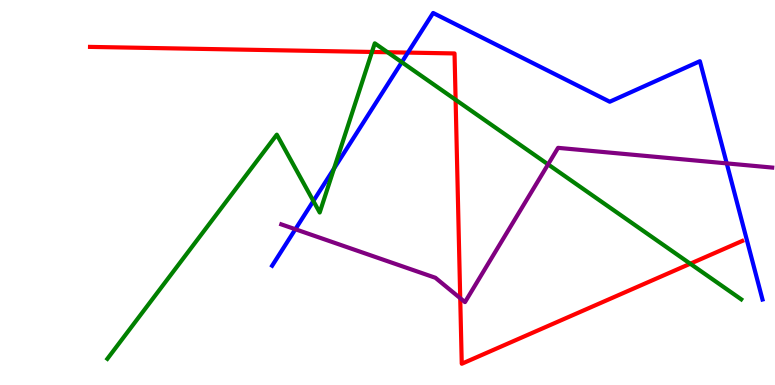[{'lines': ['blue', 'red'], 'intersections': [{'x': 5.26, 'y': 8.63}]}, {'lines': ['green', 'red'], 'intersections': [{'x': 4.8, 'y': 8.65}, {'x': 5.0, 'y': 8.64}, {'x': 5.88, 'y': 7.41}, {'x': 8.91, 'y': 3.15}]}, {'lines': ['purple', 'red'], 'intersections': [{'x': 5.94, 'y': 2.25}]}, {'lines': ['blue', 'green'], 'intersections': [{'x': 4.04, 'y': 4.78}, {'x': 4.31, 'y': 5.62}, {'x': 5.18, 'y': 8.38}]}, {'lines': ['blue', 'purple'], 'intersections': [{'x': 3.81, 'y': 4.05}, {'x': 9.38, 'y': 5.76}]}, {'lines': ['green', 'purple'], 'intersections': [{'x': 7.07, 'y': 5.73}]}]